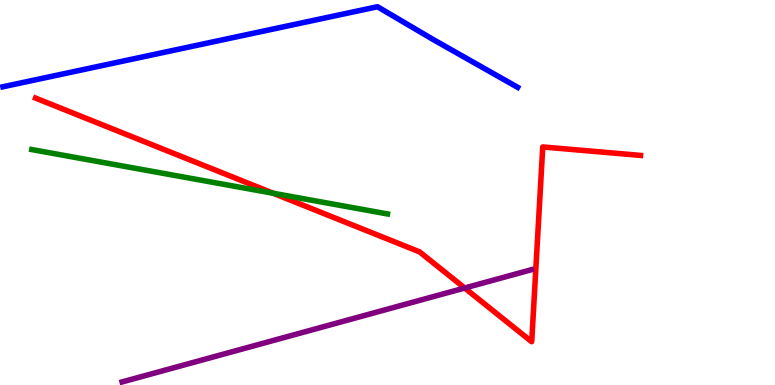[{'lines': ['blue', 'red'], 'intersections': []}, {'lines': ['green', 'red'], 'intersections': [{'x': 3.53, 'y': 4.98}]}, {'lines': ['purple', 'red'], 'intersections': [{'x': 6.0, 'y': 2.52}]}, {'lines': ['blue', 'green'], 'intersections': []}, {'lines': ['blue', 'purple'], 'intersections': []}, {'lines': ['green', 'purple'], 'intersections': []}]